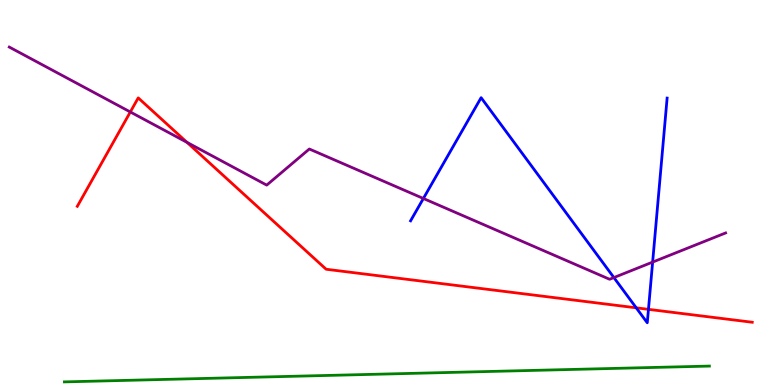[{'lines': ['blue', 'red'], 'intersections': [{'x': 8.21, 'y': 2.0}, {'x': 8.37, 'y': 1.97}]}, {'lines': ['green', 'red'], 'intersections': []}, {'lines': ['purple', 'red'], 'intersections': [{'x': 1.68, 'y': 7.09}, {'x': 2.41, 'y': 6.3}]}, {'lines': ['blue', 'green'], 'intersections': []}, {'lines': ['blue', 'purple'], 'intersections': [{'x': 5.46, 'y': 4.84}, {'x': 7.92, 'y': 2.79}, {'x': 8.42, 'y': 3.19}]}, {'lines': ['green', 'purple'], 'intersections': []}]